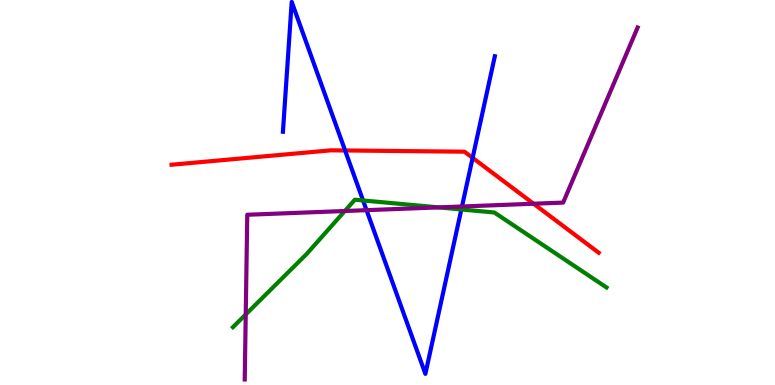[{'lines': ['blue', 'red'], 'intersections': [{'x': 4.45, 'y': 6.09}, {'x': 6.1, 'y': 5.9}]}, {'lines': ['green', 'red'], 'intersections': []}, {'lines': ['purple', 'red'], 'intersections': [{'x': 6.89, 'y': 4.71}]}, {'lines': ['blue', 'green'], 'intersections': [{'x': 4.68, 'y': 4.79}, {'x': 5.95, 'y': 4.56}]}, {'lines': ['blue', 'purple'], 'intersections': [{'x': 4.73, 'y': 4.54}, {'x': 5.96, 'y': 4.64}]}, {'lines': ['green', 'purple'], 'intersections': [{'x': 3.17, 'y': 1.83}, {'x': 4.45, 'y': 4.52}, {'x': 5.66, 'y': 4.61}]}]